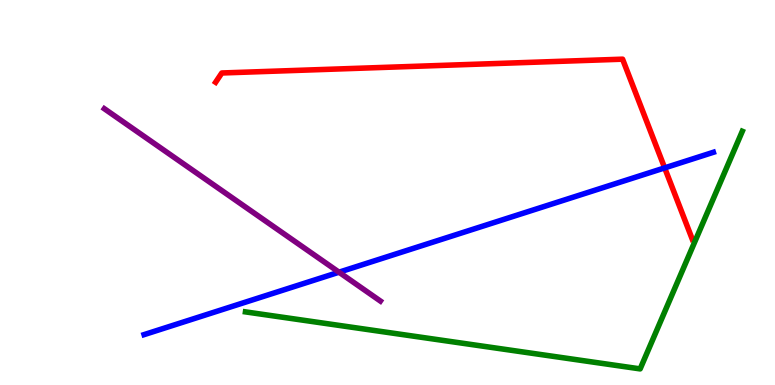[{'lines': ['blue', 'red'], 'intersections': [{'x': 8.58, 'y': 5.64}]}, {'lines': ['green', 'red'], 'intersections': []}, {'lines': ['purple', 'red'], 'intersections': []}, {'lines': ['blue', 'green'], 'intersections': []}, {'lines': ['blue', 'purple'], 'intersections': [{'x': 4.37, 'y': 2.93}]}, {'lines': ['green', 'purple'], 'intersections': []}]